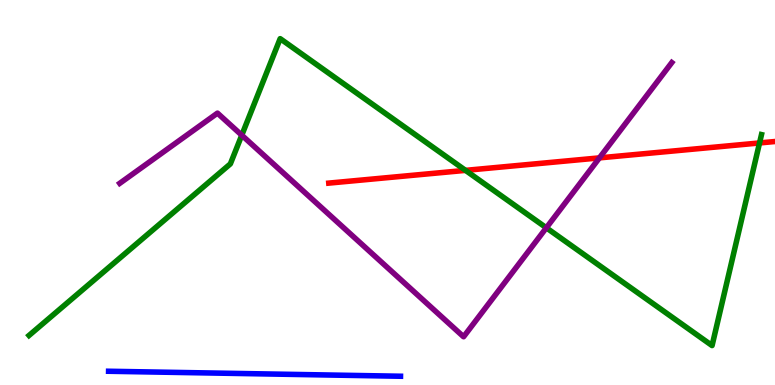[{'lines': ['blue', 'red'], 'intersections': []}, {'lines': ['green', 'red'], 'intersections': [{'x': 6.01, 'y': 5.57}, {'x': 9.8, 'y': 6.29}]}, {'lines': ['purple', 'red'], 'intersections': [{'x': 7.73, 'y': 5.9}]}, {'lines': ['blue', 'green'], 'intersections': []}, {'lines': ['blue', 'purple'], 'intersections': []}, {'lines': ['green', 'purple'], 'intersections': [{'x': 3.12, 'y': 6.49}, {'x': 7.05, 'y': 4.08}]}]